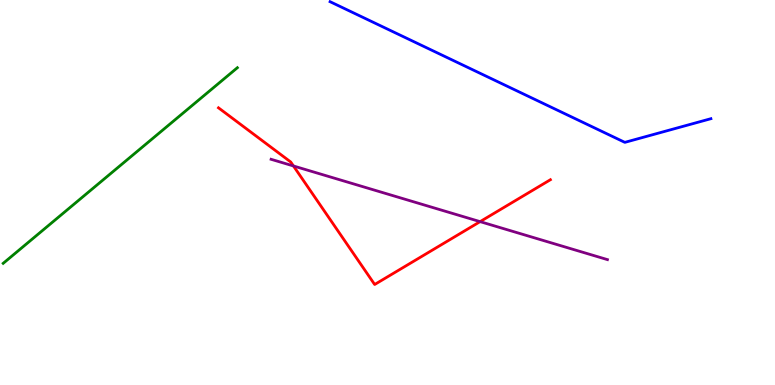[{'lines': ['blue', 'red'], 'intersections': []}, {'lines': ['green', 'red'], 'intersections': []}, {'lines': ['purple', 'red'], 'intersections': [{'x': 3.79, 'y': 5.69}, {'x': 6.19, 'y': 4.24}]}, {'lines': ['blue', 'green'], 'intersections': []}, {'lines': ['blue', 'purple'], 'intersections': []}, {'lines': ['green', 'purple'], 'intersections': []}]